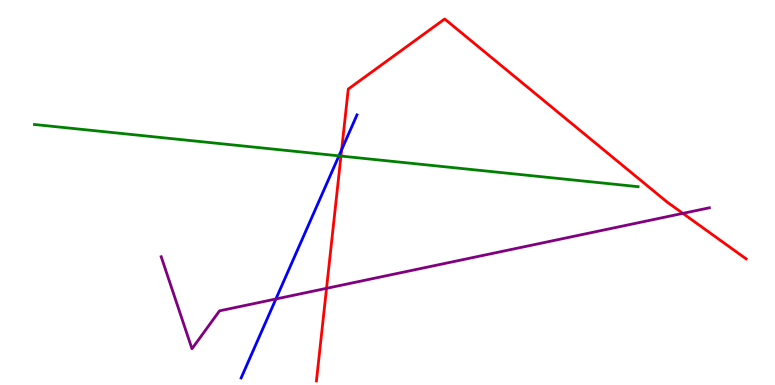[{'lines': ['blue', 'red'], 'intersections': [{'x': 4.41, 'y': 6.11}]}, {'lines': ['green', 'red'], 'intersections': [{'x': 4.4, 'y': 5.95}]}, {'lines': ['purple', 'red'], 'intersections': [{'x': 4.21, 'y': 2.51}, {'x': 8.81, 'y': 4.46}]}, {'lines': ['blue', 'green'], 'intersections': [{'x': 4.37, 'y': 5.95}]}, {'lines': ['blue', 'purple'], 'intersections': [{'x': 3.56, 'y': 2.23}]}, {'lines': ['green', 'purple'], 'intersections': []}]